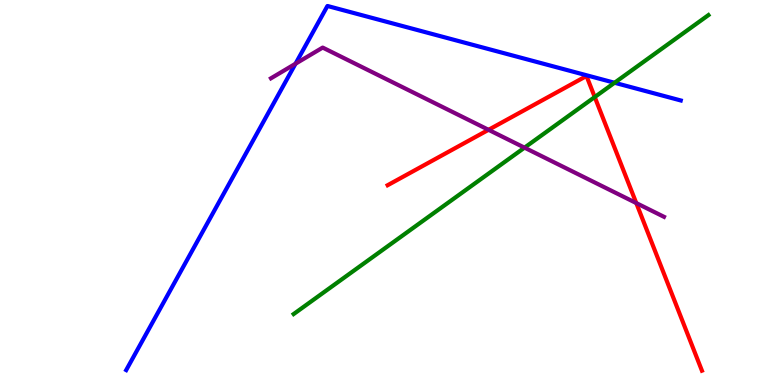[{'lines': ['blue', 'red'], 'intersections': []}, {'lines': ['green', 'red'], 'intersections': [{'x': 7.67, 'y': 7.48}]}, {'lines': ['purple', 'red'], 'intersections': [{'x': 6.3, 'y': 6.63}, {'x': 8.21, 'y': 4.73}]}, {'lines': ['blue', 'green'], 'intersections': [{'x': 7.93, 'y': 7.85}]}, {'lines': ['blue', 'purple'], 'intersections': [{'x': 3.81, 'y': 8.34}]}, {'lines': ['green', 'purple'], 'intersections': [{'x': 6.77, 'y': 6.16}]}]